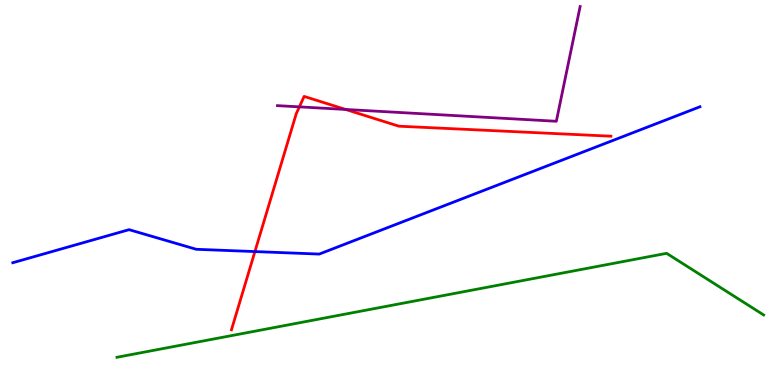[{'lines': ['blue', 'red'], 'intersections': [{'x': 3.29, 'y': 3.47}]}, {'lines': ['green', 'red'], 'intersections': []}, {'lines': ['purple', 'red'], 'intersections': [{'x': 3.86, 'y': 7.22}, {'x': 4.46, 'y': 7.16}]}, {'lines': ['blue', 'green'], 'intersections': []}, {'lines': ['blue', 'purple'], 'intersections': []}, {'lines': ['green', 'purple'], 'intersections': []}]